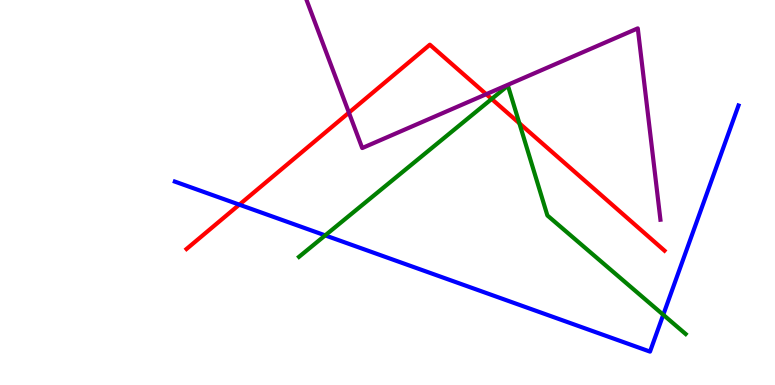[{'lines': ['blue', 'red'], 'intersections': [{'x': 3.09, 'y': 4.68}]}, {'lines': ['green', 'red'], 'intersections': [{'x': 6.34, 'y': 7.43}, {'x': 6.7, 'y': 6.8}]}, {'lines': ['purple', 'red'], 'intersections': [{'x': 4.5, 'y': 7.07}, {'x': 6.27, 'y': 7.55}]}, {'lines': ['blue', 'green'], 'intersections': [{'x': 4.2, 'y': 3.89}, {'x': 8.56, 'y': 1.82}]}, {'lines': ['blue', 'purple'], 'intersections': []}, {'lines': ['green', 'purple'], 'intersections': []}]